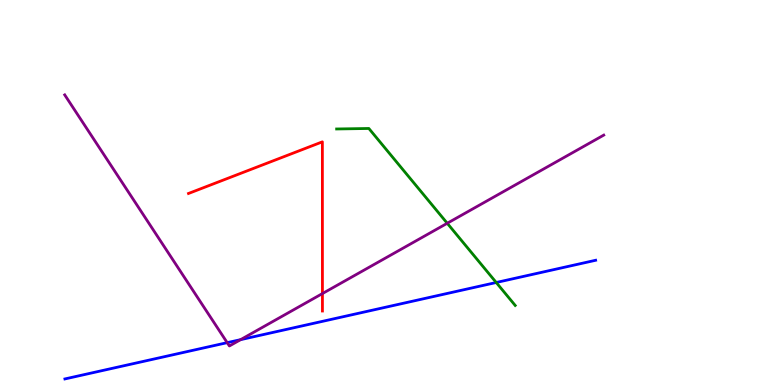[{'lines': ['blue', 'red'], 'intersections': []}, {'lines': ['green', 'red'], 'intersections': []}, {'lines': ['purple', 'red'], 'intersections': [{'x': 4.16, 'y': 2.37}]}, {'lines': ['blue', 'green'], 'intersections': [{'x': 6.4, 'y': 2.66}]}, {'lines': ['blue', 'purple'], 'intersections': [{'x': 2.93, 'y': 1.1}, {'x': 3.1, 'y': 1.18}]}, {'lines': ['green', 'purple'], 'intersections': [{'x': 5.77, 'y': 4.2}]}]